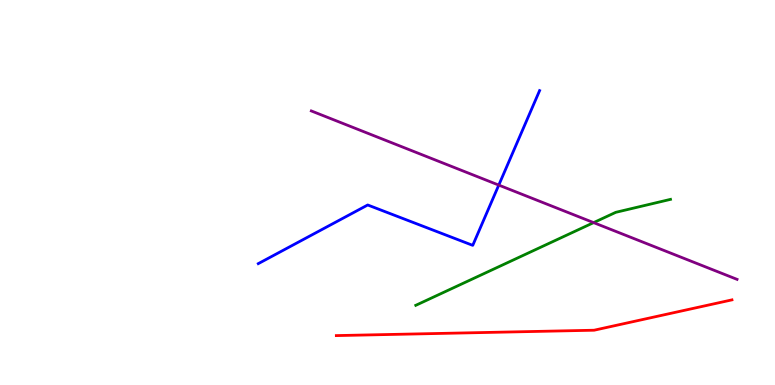[{'lines': ['blue', 'red'], 'intersections': []}, {'lines': ['green', 'red'], 'intersections': []}, {'lines': ['purple', 'red'], 'intersections': []}, {'lines': ['blue', 'green'], 'intersections': []}, {'lines': ['blue', 'purple'], 'intersections': [{'x': 6.44, 'y': 5.19}]}, {'lines': ['green', 'purple'], 'intersections': [{'x': 7.66, 'y': 4.22}]}]